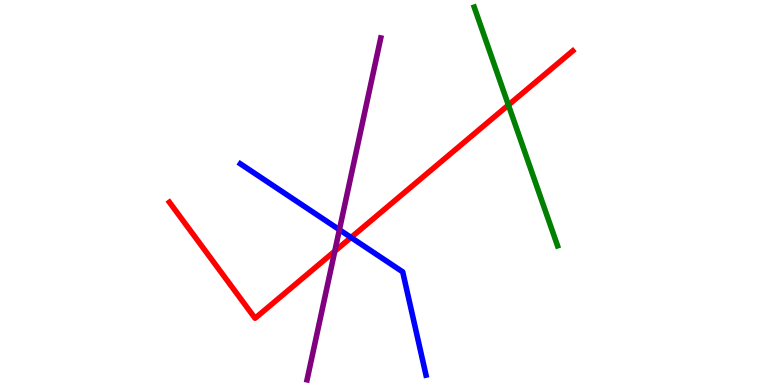[{'lines': ['blue', 'red'], 'intersections': [{'x': 4.53, 'y': 3.83}]}, {'lines': ['green', 'red'], 'intersections': [{'x': 6.56, 'y': 7.27}]}, {'lines': ['purple', 'red'], 'intersections': [{'x': 4.32, 'y': 3.48}]}, {'lines': ['blue', 'green'], 'intersections': []}, {'lines': ['blue', 'purple'], 'intersections': [{'x': 4.38, 'y': 4.03}]}, {'lines': ['green', 'purple'], 'intersections': []}]